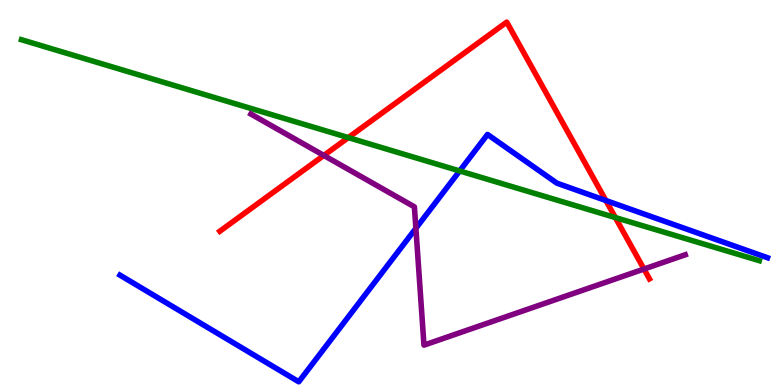[{'lines': ['blue', 'red'], 'intersections': [{'x': 7.82, 'y': 4.79}]}, {'lines': ['green', 'red'], 'intersections': [{'x': 4.49, 'y': 6.43}, {'x': 7.94, 'y': 4.35}]}, {'lines': ['purple', 'red'], 'intersections': [{'x': 4.18, 'y': 5.96}, {'x': 8.31, 'y': 3.01}]}, {'lines': ['blue', 'green'], 'intersections': [{'x': 5.93, 'y': 5.56}]}, {'lines': ['blue', 'purple'], 'intersections': [{'x': 5.37, 'y': 4.07}]}, {'lines': ['green', 'purple'], 'intersections': []}]